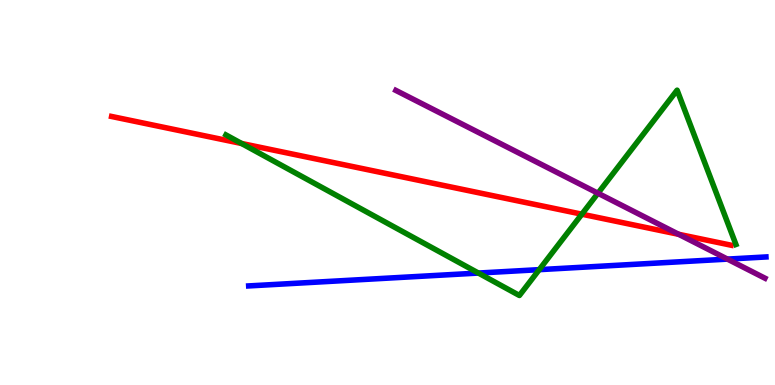[{'lines': ['blue', 'red'], 'intersections': []}, {'lines': ['green', 'red'], 'intersections': [{'x': 3.12, 'y': 6.27}, {'x': 7.51, 'y': 4.44}]}, {'lines': ['purple', 'red'], 'intersections': [{'x': 8.76, 'y': 3.91}]}, {'lines': ['blue', 'green'], 'intersections': [{'x': 6.17, 'y': 2.91}, {'x': 6.96, 'y': 3.0}]}, {'lines': ['blue', 'purple'], 'intersections': [{'x': 9.39, 'y': 3.27}]}, {'lines': ['green', 'purple'], 'intersections': [{'x': 7.72, 'y': 4.98}]}]